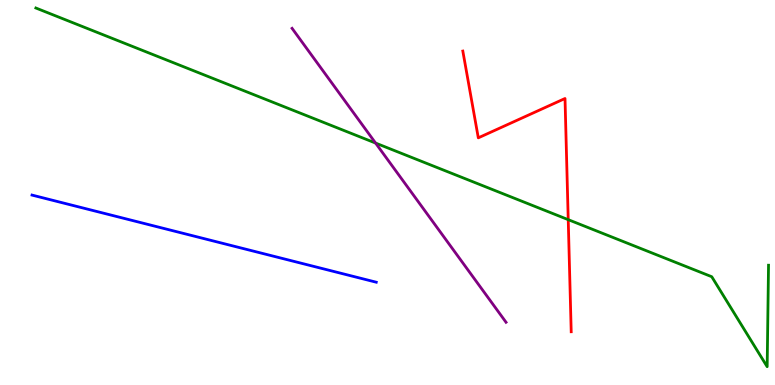[{'lines': ['blue', 'red'], 'intersections': []}, {'lines': ['green', 'red'], 'intersections': [{'x': 7.33, 'y': 4.29}]}, {'lines': ['purple', 'red'], 'intersections': []}, {'lines': ['blue', 'green'], 'intersections': []}, {'lines': ['blue', 'purple'], 'intersections': []}, {'lines': ['green', 'purple'], 'intersections': [{'x': 4.85, 'y': 6.28}]}]